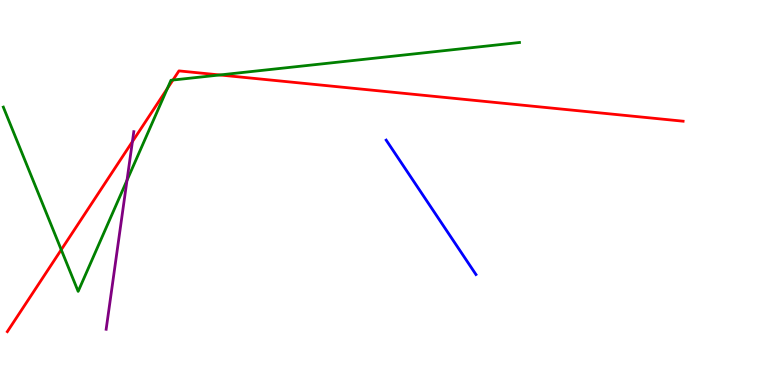[{'lines': ['blue', 'red'], 'intersections': []}, {'lines': ['green', 'red'], 'intersections': [{'x': 0.79, 'y': 3.51}, {'x': 2.16, 'y': 7.7}, {'x': 2.23, 'y': 7.92}, {'x': 2.84, 'y': 8.05}]}, {'lines': ['purple', 'red'], 'intersections': [{'x': 1.71, 'y': 6.32}]}, {'lines': ['blue', 'green'], 'intersections': []}, {'lines': ['blue', 'purple'], 'intersections': []}, {'lines': ['green', 'purple'], 'intersections': [{'x': 1.64, 'y': 5.32}]}]